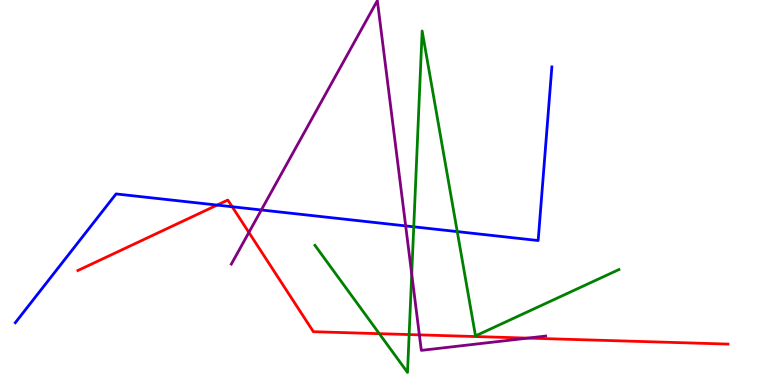[{'lines': ['blue', 'red'], 'intersections': [{'x': 2.8, 'y': 4.67}, {'x': 3.0, 'y': 4.63}]}, {'lines': ['green', 'red'], 'intersections': [{'x': 4.89, 'y': 1.33}, {'x': 5.28, 'y': 1.31}]}, {'lines': ['purple', 'red'], 'intersections': [{'x': 3.21, 'y': 3.96}, {'x': 5.41, 'y': 1.3}, {'x': 6.81, 'y': 1.22}]}, {'lines': ['blue', 'green'], 'intersections': [{'x': 5.34, 'y': 4.11}, {'x': 5.9, 'y': 3.98}]}, {'lines': ['blue', 'purple'], 'intersections': [{'x': 3.37, 'y': 4.55}, {'x': 5.23, 'y': 4.13}]}, {'lines': ['green', 'purple'], 'intersections': [{'x': 5.31, 'y': 2.88}]}]